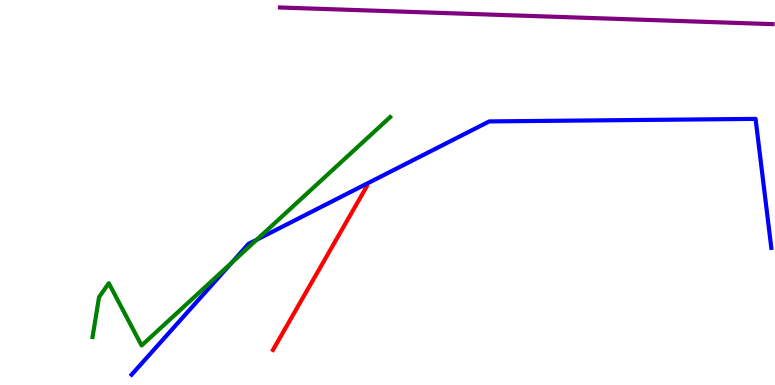[{'lines': ['blue', 'red'], 'intersections': []}, {'lines': ['green', 'red'], 'intersections': []}, {'lines': ['purple', 'red'], 'intersections': []}, {'lines': ['blue', 'green'], 'intersections': [{'x': 2.99, 'y': 3.18}, {'x': 3.31, 'y': 3.77}]}, {'lines': ['blue', 'purple'], 'intersections': []}, {'lines': ['green', 'purple'], 'intersections': []}]